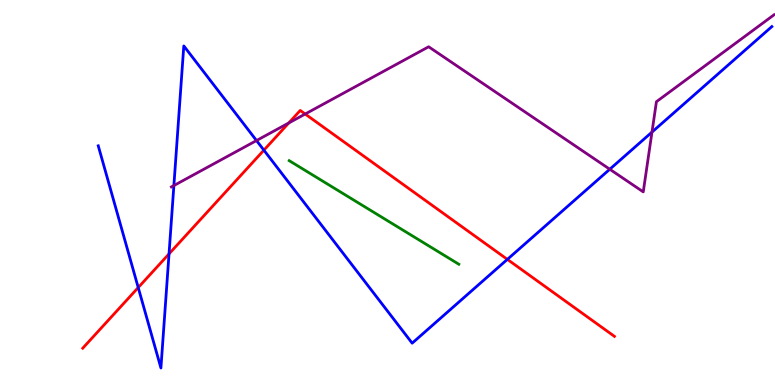[{'lines': ['blue', 'red'], 'intersections': [{'x': 1.78, 'y': 2.53}, {'x': 2.18, 'y': 3.41}, {'x': 3.41, 'y': 6.1}, {'x': 6.55, 'y': 3.26}]}, {'lines': ['green', 'red'], 'intersections': []}, {'lines': ['purple', 'red'], 'intersections': [{'x': 3.73, 'y': 6.81}, {'x': 3.94, 'y': 7.04}]}, {'lines': ['blue', 'green'], 'intersections': []}, {'lines': ['blue', 'purple'], 'intersections': [{'x': 2.24, 'y': 5.18}, {'x': 3.31, 'y': 6.35}, {'x': 7.87, 'y': 5.6}, {'x': 8.41, 'y': 6.57}]}, {'lines': ['green', 'purple'], 'intersections': []}]